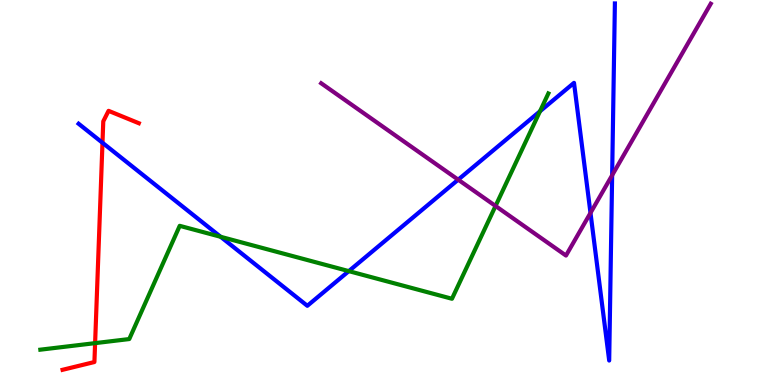[{'lines': ['blue', 'red'], 'intersections': [{'x': 1.32, 'y': 6.29}]}, {'lines': ['green', 'red'], 'intersections': [{'x': 1.23, 'y': 1.09}]}, {'lines': ['purple', 'red'], 'intersections': []}, {'lines': ['blue', 'green'], 'intersections': [{'x': 2.85, 'y': 3.85}, {'x': 4.5, 'y': 2.96}, {'x': 6.97, 'y': 7.11}]}, {'lines': ['blue', 'purple'], 'intersections': [{'x': 5.91, 'y': 5.33}, {'x': 7.62, 'y': 4.47}, {'x': 7.9, 'y': 5.45}]}, {'lines': ['green', 'purple'], 'intersections': [{'x': 6.39, 'y': 4.65}]}]